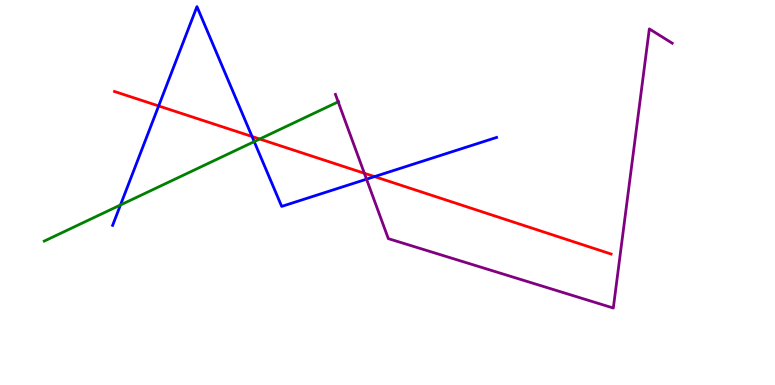[{'lines': ['blue', 'red'], 'intersections': [{'x': 2.05, 'y': 7.25}, {'x': 3.25, 'y': 6.45}, {'x': 4.83, 'y': 5.41}]}, {'lines': ['green', 'red'], 'intersections': [{'x': 3.35, 'y': 6.39}]}, {'lines': ['purple', 'red'], 'intersections': [{'x': 4.7, 'y': 5.5}]}, {'lines': ['blue', 'green'], 'intersections': [{'x': 1.55, 'y': 4.68}, {'x': 3.28, 'y': 6.32}]}, {'lines': ['blue', 'purple'], 'intersections': [{'x': 4.73, 'y': 5.35}]}, {'lines': ['green', 'purple'], 'intersections': [{'x': 4.36, 'y': 7.35}]}]